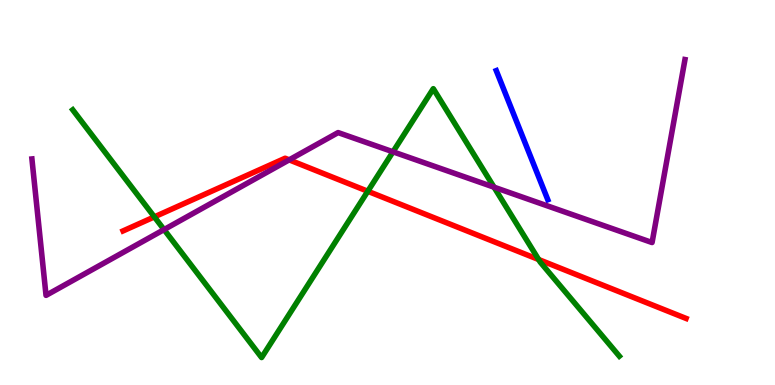[{'lines': ['blue', 'red'], 'intersections': []}, {'lines': ['green', 'red'], 'intersections': [{'x': 1.99, 'y': 4.37}, {'x': 4.75, 'y': 5.03}, {'x': 6.95, 'y': 3.26}]}, {'lines': ['purple', 'red'], 'intersections': [{'x': 3.73, 'y': 5.85}]}, {'lines': ['blue', 'green'], 'intersections': []}, {'lines': ['blue', 'purple'], 'intersections': []}, {'lines': ['green', 'purple'], 'intersections': [{'x': 2.12, 'y': 4.04}, {'x': 5.07, 'y': 6.06}, {'x': 6.37, 'y': 5.14}]}]